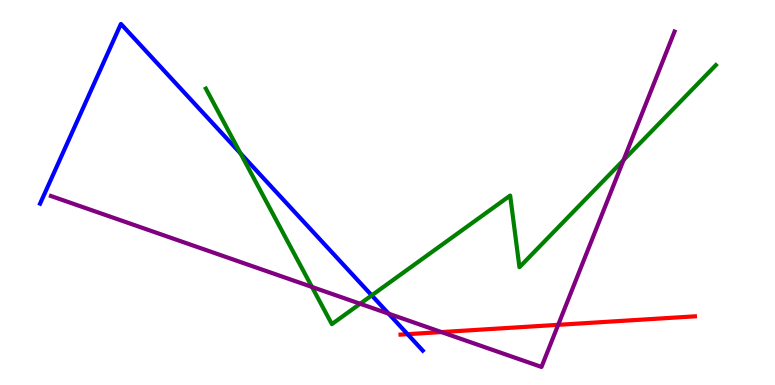[{'lines': ['blue', 'red'], 'intersections': [{'x': 5.26, 'y': 1.32}]}, {'lines': ['green', 'red'], 'intersections': []}, {'lines': ['purple', 'red'], 'intersections': [{'x': 5.7, 'y': 1.37}, {'x': 7.2, 'y': 1.56}]}, {'lines': ['blue', 'green'], 'intersections': [{'x': 3.1, 'y': 6.02}, {'x': 4.8, 'y': 2.33}]}, {'lines': ['blue', 'purple'], 'intersections': [{'x': 5.01, 'y': 1.85}]}, {'lines': ['green', 'purple'], 'intersections': [{'x': 4.03, 'y': 2.55}, {'x': 4.65, 'y': 2.11}, {'x': 8.05, 'y': 5.84}]}]